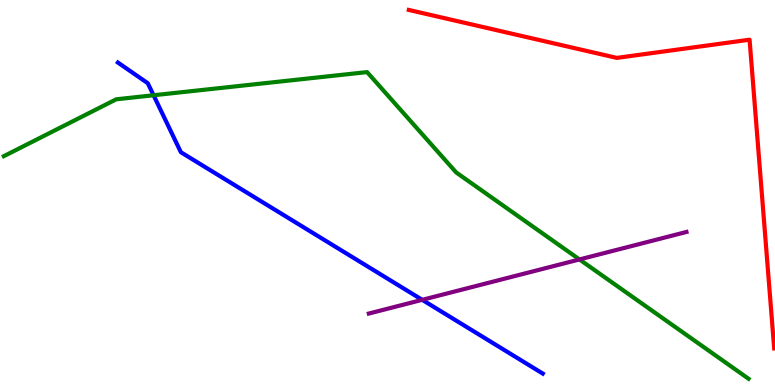[{'lines': ['blue', 'red'], 'intersections': []}, {'lines': ['green', 'red'], 'intersections': []}, {'lines': ['purple', 'red'], 'intersections': []}, {'lines': ['blue', 'green'], 'intersections': [{'x': 1.98, 'y': 7.53}]}, {'lines': ['blue', 'purple'], 'intersections': [{'x': 5.45, 'y': 2.21}]}, {'lines': ['green', 'purple'], 'intersections': [{'x': 7.48, 'y': 3.26}]}]